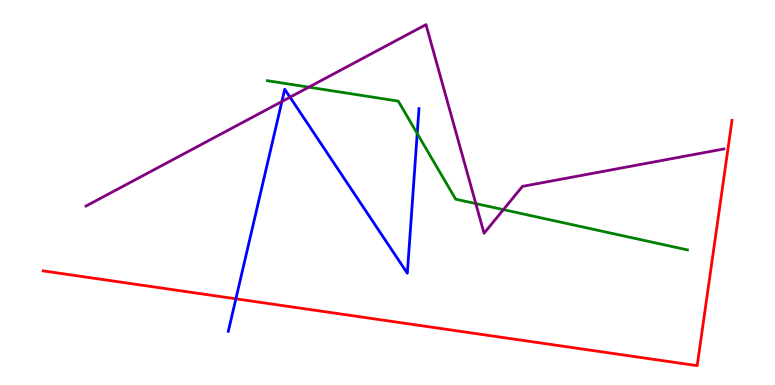[{'lines': ['blue', 'red'], 'intersections': [{'x': 3.04, 'y': 2.24}]}, {'lines': ['green', 'red'], 'intersections': []}, {'lines': ['purple', 'red'], 'intersections': []}, {'lines': ['blue', 'green'], 'intersections': [{'x': 5.38, 'y': 6.53}]}, {'lines': ['blue', 'purple'], 'intersections': [{'x': 3.64, 'y': 7.36}, {'x': 3.74, 'y': 7.48}]}, {'lines': ['green', 'purple'], 'intersections': [{'x': 3.98, 'y': 7.74}, {'x': 6.14, 'y': 4.71}, {'x': 6.5, 'y': 4.55}]}]